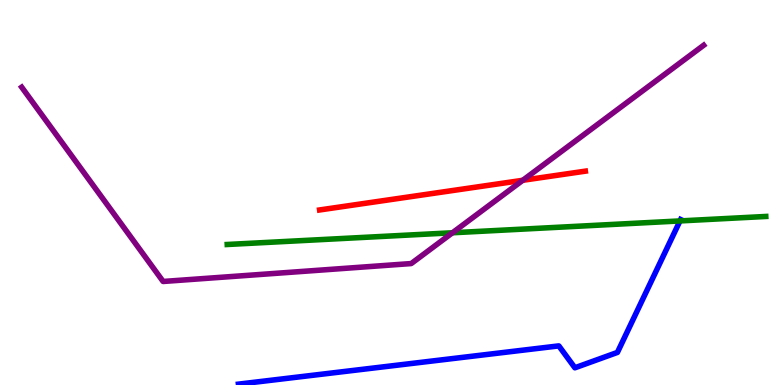[{'lines': ['blue', 'red'], 'intersections': []}, {'lines': ['green', 'red'], 'intersections': []}, {'lines': ['purple', 'red'], 'intersections': [{'x': 6.75, 'y': 5.32}]}, {'lines': ['blue', 'green'], 'intersections': [{'x': 8.77, 'y': 4.26}]}, {'lines': ['blue', 'purple'], 'intersections': []}, {'lines': ['green', 'purple'], 'intersections': [{'x': 5.84, 'y': 3.95}]}]